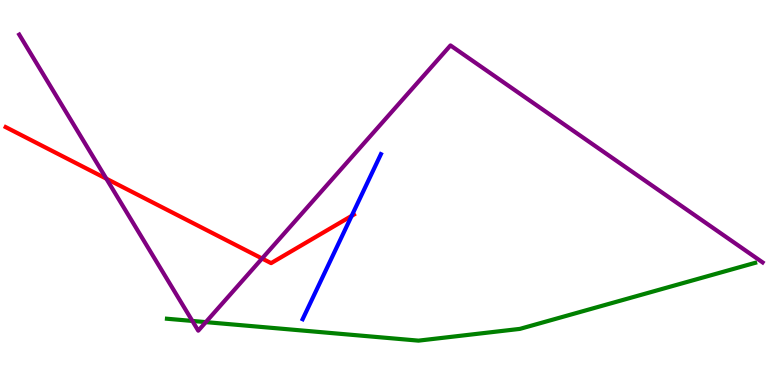[{'lines': ['blue', 'red'], 'intersections': [{'x': 4.54, 'y': 4.39}]}, {'lines': ['green', 'red'], 'intersections': []}, {'lines': ['purple', 'red'], 'intersections': [{'x': 1.37, 'y': 5.36}, {'x': 3.38, 'y': 3.29}]}, {'lines': ['blue', 'green'], 'intersections': []}, {'lines': ['blue', 'purple'], 'intersections': []}, {'lines': ['green', 'purple'], 'intersections': [{'x': 2.48, 'y': 1.66}, {'x': 2.66, 'y': 1.63}]}]